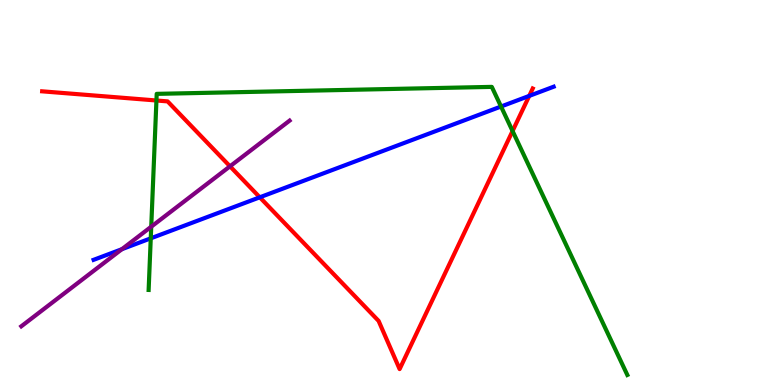[{'lines': ['blue', 'red'], 'intersections': [{'x': 3.35, 'y': 4.88}, {'x': 6.83, 'y': 7.51}]}, {'lines': ['green', 'red'], 'intersections': [{'x': 2.02, 'y': 7.39}, {'x': 6.61, 'y': 6.6}]}, {'lines': ['purple', 'red'], 'intersections': [{'x': 2.97, 'y': 5.68}]}, {'lines': ['blue', 'green'], 'intersections': [{'x': 1.95, 'y': 3.81}, {'x': 6.46, 'y': 7.23}]}, {'lines': ['blue', 'purple'], 'intersections': [{'x': 1.57, 'y': 3.53}]}, {'lines': ['green', 'purple'], 'intersections': [{'x': 1.95, 'y': 4.11}]}]